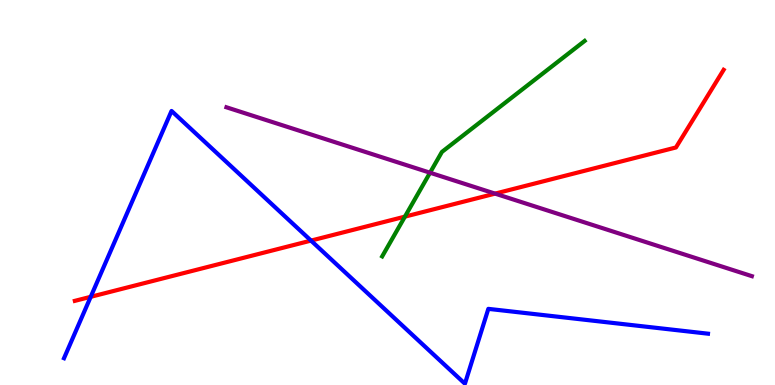[{'lines': ['blue', 'red'], 'intersections': [{'x': 1.17, 'y': 2.29}, {'x': 4.01, 'y': 3.75}]}, {'lines': ['green', 'red'], 'intersections': [{'x': 5.22, 'y': 4.37}]}, {'lines': ['purple', 'red'], 'intersections': [{'x': 6.39, 'y': 4.97}]}, {'lines': ['blue', 'green'], 'intersections': []}, {'lines': ['blue', 'purple'], 'intersections': []}, {'lines': ['green', 'purple'], 'intersections': [{'x': 5.55, 'y': 5.51}]}]